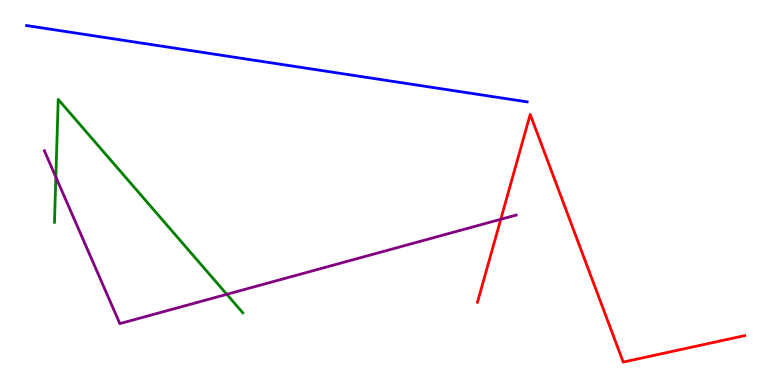[{'lines': ['blue', 'red'], 'intersections': []}, {'lines': ['green', 'red'], 'intersections': []}, {'lines': ['purple', 'red'], 'intersections': [{'x': 6.46, 'y': 4.3}]}, {'lines': ['blue', 'green'], 'intersections': []}, {'lines': ['blue', 'purple'], 'intersections': []}, {'lines': ['green', 'purple'], 'intersections': [{'x': 0.721, 'y': 5.4}, {'x': 2.93, 'y': 2.36}]}]